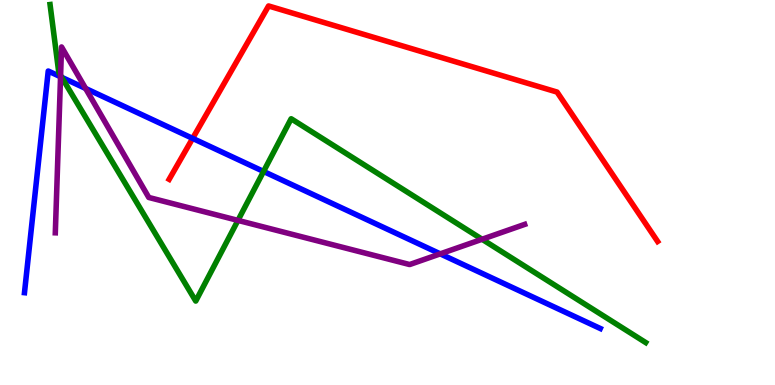[{'lines': ['blue', 'red'], 'intersections': [{'x': 2.49, 'y': 6.41}]}, {'lines': ['green', 'red'], 'intersections': []}, {'lines': ['purple', 'red'], 'intersections': []}, {'lines': ['blue', 'green'], 'intersections': [{'x': 0.796, 'y': 7.99}, {'x': 3.4, 'y': 5.55}]}, {'lines': ['blue', 'purple'], 'intersections': [{'x': 0.781, 'y': 8.01}, {'x': 1.1, 'y': 7.7}, {'x': 5.68, 'y': 3.41}]}, {'lines': ['green', 'purple'], 'intersections': [{'x': 0.782, 'y': 8.04}, {'x': 3.07, 'y': 4.28}, {'x': 6.22, 'y': 3.79}]}]